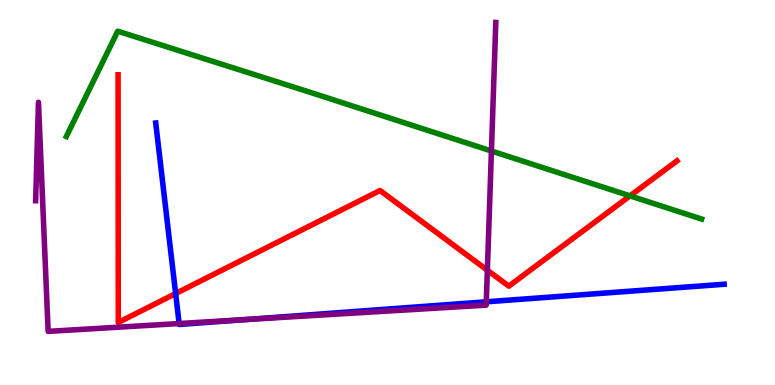[{'lines': ['blue', 'red'], 'intersections': [{'x': 2.27, 'y': 2.38}]}, {'lines': ['green', 'red'], 'intersections': [{'x': 8.13, 'y': 4.91}]}, {'lines': ['purple', 'red'], 'intersections': [{'x': 6.29, 'y': 2.98}]}, {'lines': ['blue', 'green'], 'intersections': []}, {'lines': ['blue', 'purple'], 'intersections': [{'x': 2.31, 'y': 1.6}, {'x': 3.18, 'y': 1.7}, {'x': 6.27, 'y': 2.16}]}, {'lines': ['green', 'purple'], 'intersections': [{'x': 6.34, 'y': 6.08}]}]